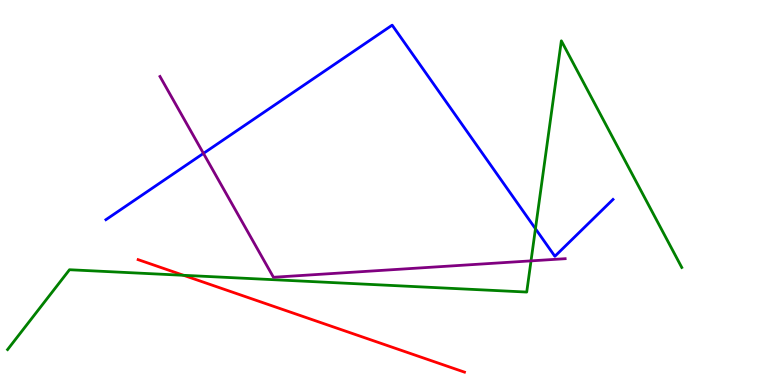[{'lines': ['blue', 'red'], 'intersections': []}, {'lines': ['green', 'red'], 'intersections': [{'x': 2.37, 'y': 2.85}]}, {'lines': ['purple', 'red'], 'intersections': []}, {'lines': ['blue', 'green'], 'intersections': [{'x': 6.91, 'y': 4.06}]}, {'lines': ['blue', 'purple'], 'intersections': [{'x': 2.63, 'y': 6.02}]}, {'lines': ['green', 'purple'], 'intersections': [{'x': 6.85, 'y': 3.22}]}]